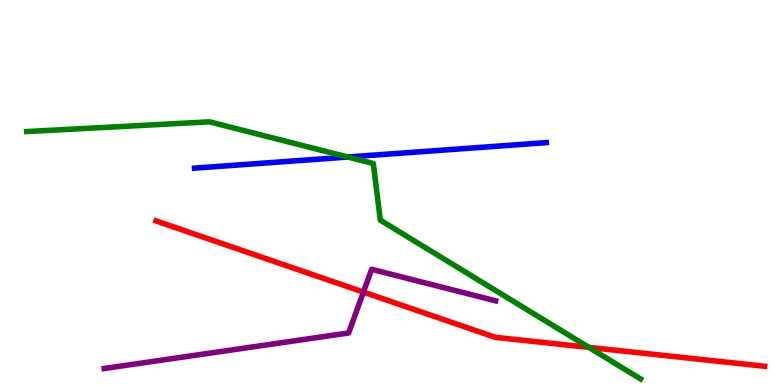[{'lines': ['blue', 'red'], 'intersections': []}, {'lines': ['green', 'red'], 'intersections': [{'x': 7.6, 'y': 0.977}]}, {'lines': ['purple', 'red'], 'intersections': [{'x': 4.69, 'y': 2.41}]}, {'lines': ['blue', 'green'], 'intersections': [{'x': 4.49, 'y': 5.92}]}, {'lines': ['blue', 'purple'], 'intersections': []}, {'lines': ['green', 'purple'], 'intersections': []}]